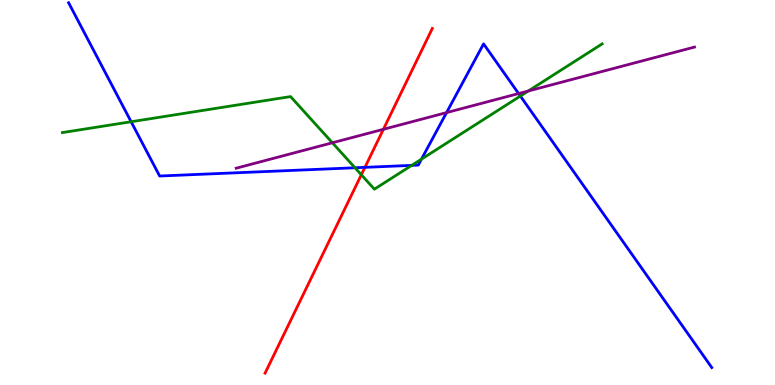[{'lines': ['blue', 'red'], 'intersections': [{'x': 4.71, 'y': 5.65}]}, {'lines': ['green', 'red'], 'intersections': [{'x': 4.66, 'y': 5.46}]}, {'lines': ['purple', 'red'], 'intersections': [{'x': 4.95, 'y': 6.64}]}, {'lines': ['blue', 'green'], 'intersections': [{'x': 1.69, 'y': 6.84}, {'x': 4.58, 'y': 5.64}, {'x': 5.31, 'y': 5.7}, {'x': 5.44, 'y': 5.87}, {'x': 6.71, 'y': 7.5}]}, {'lines': ['blue', 'purple'], 'intersections': [{'x': 5.76, 'y': 7.08}, {'x': 6.69, 'y': 7.57}]}, {'lines': ['green', 'purple'], 'intersections': [{'x': 4.29, 'y': 6.29}, {'x': 6.82, 'y': 7.64}]}]